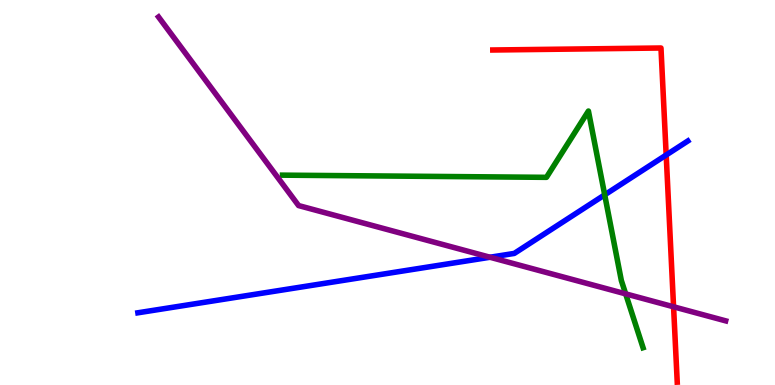[{'lines': ['blue', 'red'], 'intersections': [{'x': 8.6, 'y': 5.97}]}, {'lines': ['green', 'red'], 'intersections': []}, {'lines': ['purple', 'red'], 'intersections': [{'x': 8.69, 'y': 2.03}]}, {'lines': ['blue', 'green'], 'intersections': [{'x': 7.8, 'y': 4.94}]}, {'lines': ['blue', 'purple'], 'intersections': [{'x': 6.32, 'y': 3.32}]}, {'lines': ['green', 'purple'], 'intersections': [{'x': 8.07, 'y': 2.37}]}]